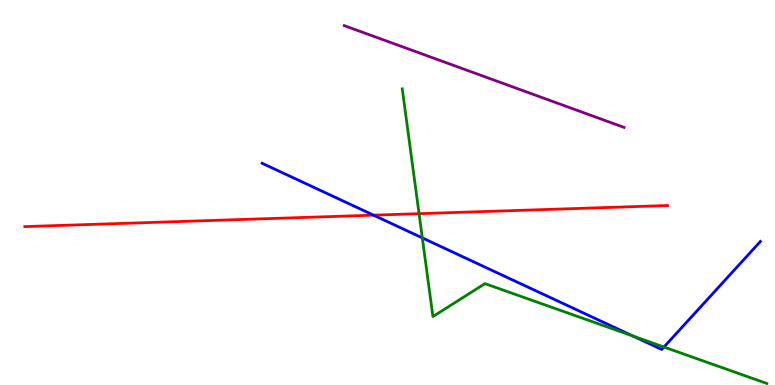[{'lines': ['blue', 'red'], 'intersections': [{'x': 4.82, 'y': 4.41}]}, {'lines': ['green', 'red'], 'intersections': [{'x': 5.41, 'y': 4.45}]}, {'lines': ['purple', 'red'], 'intersections': []}, {'lines': ['blue', 'green'], 'intersections': [{'x': 5.45, 'y': 3.82}, {'x': 8.17, 'y': 1.27}, {'x': 8.57, 'y': 0.986}]}, {'lines': ['blue', 'purple'], 'intersections': []}, {'lines': ['green', 'purple'], 'intersections': []}]